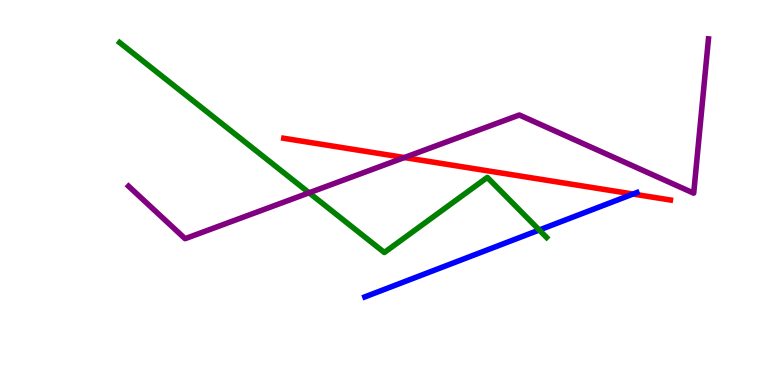[{'lines': ['blue', 'red'], 'intersections': [{'x': 8.17, 'y': 4.96}]}, {'lines': ['green', 'red'], 'intersections': []}, {'lines': ['purple', 'red'], 'intersections': [{'x': 5.22, 'y': 5.91}]}, {'lines': ['blue', 'green'], 'intersections': [{'x': 6.96, 'y': 4.03}]}, {'lines': ['blue', 'purple'], 'intersections': []}, {'lines': ['green', 'purple'], 'intersections': [{'x': 3.99, 'y': 4.99}]}]